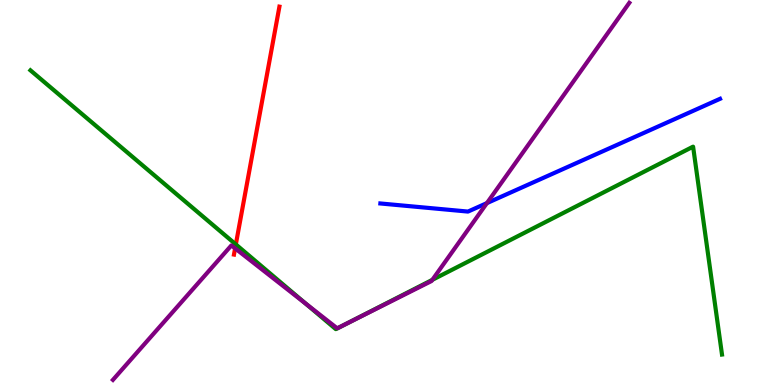[{'lines': ['blue', 'red'], 'intersections': []}, {'lines': ['green', 'red'], 'intersections': [{'x': 3.04, 'y': 3.65}]}, {'lines': ['purple', 'red'], 'intersections': [{'x': 3.03, 'y': 3.55}]}, {'lines': ['blue', 'green'], 'intersections': []}, {'lines': ['blue', 'purple'], 'intersections': [{'x': 6.28, 'y': 4.72}]}, {'lines': ['green', 'purple'], 'intersections': [{'x': 3.95, 'y': 2.11}, {'x': 4.46, 'y': 1.58}, {'x': 5.58, 'y': 2.73}]}]